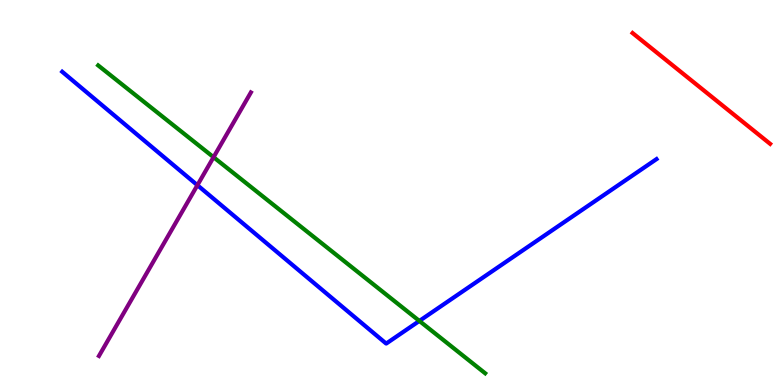[{'lines': ['blue', 'red'], 'intersections': []}, {'lines': ['green', 'red'], 'intersections': []}, {'lines': ['purple', 'red'], 'intersections': []}, {'lines': ['blue', 'green'], 'intersections': [{'x': 5.41, 'y': 1.66}]}, {'lines': ['blue', 'purple'], 'intersections': [{'x': 2.55, 'y': 5.19}]}, {'lines': ['green', 'purple'], 'intersections': [{'x': 2.76, 'y': 5.92}]}]